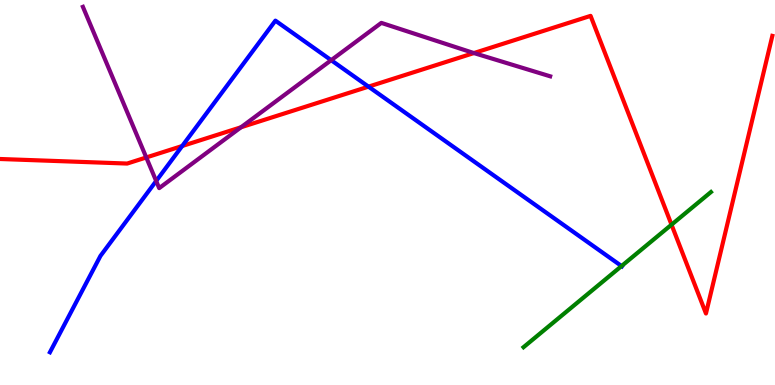[{'lines': ['blue', 'red'], 'intersections': [{'x': 2.35, 'y': 6.21}, {'x': 4.75, 'y': 7.75}]}, {'lines': ['green', 'red'], 'intersections': [{'x': 8.66, 'y': 4.16}]}, {'lines': ['purple', 'red'], 'intersections': [{'x': 1.89, 'y': 5.91}, {'x': 3.11, 'y': 6.69}, {'x': 6.11, 'y': 8.62}]}, {'lines': ['blue', 'green'], 'intersections': [{'x': 8.02, 'y': 3.09}]}, {'lines': ['blue', 'purple'], 'intersections': [{'x': 2.02, 'y': 5.3}, {'x': 4.27, 'y': 8.44}]}, {'lines': ['green', 'purple'], 'intersections': []}]